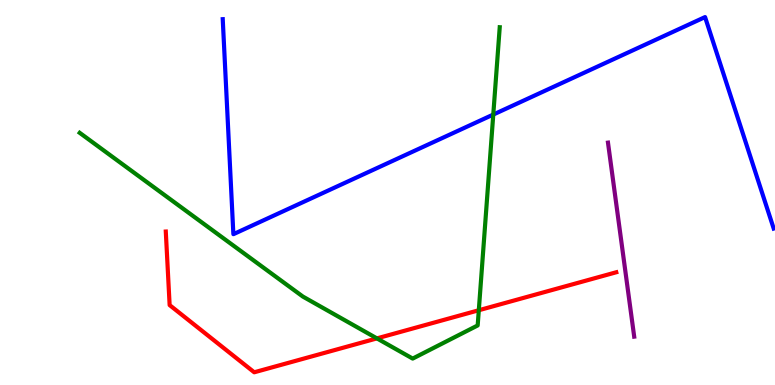[{'lines': ['blue', 'red'], 'intersections': []}, {'lines': ['green', 'red'], 'intersections': [{'x': 4.86, 'y': 1.21}, {'x': 6.18, 'y': 1.94}]}, {'lines': ['purple', 'red'], 'intersections': []}, {'lines': ['blue', 'green'], 'intersections': [{'x': 6.36, 'y': 7.02}]}, {'lines': ['blue', 'purple'], 'intersections': []}, {'lines': ['green', 'purple'], 'intersections': []}]